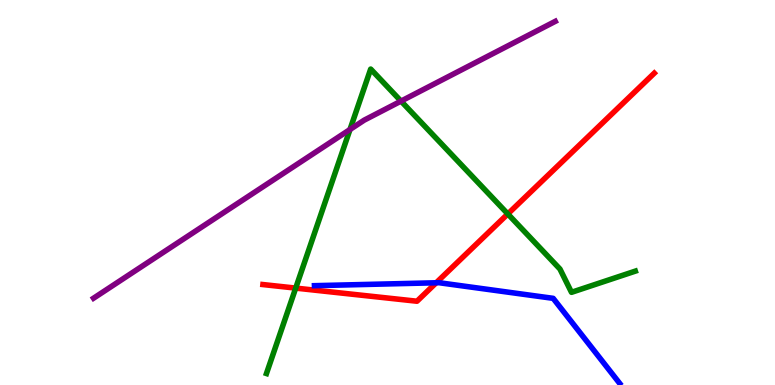[{'lines': ['blue', 'red'], 'intersections': [{'x': 5.63, 'y': 2.66}]}, {'lines': ['green', 'red'], 'intersections': [{'x': 3.82, 'y': 2.52}, {'x': 6.55, 'y': 4.44}]}, {'lines': ['purple', 'red'], 'intersections': []}, {'lines': ['blue', 'green'], 'intersections': []}, {'lines': ['blue', 'purple'], 'intersections': []}, {'lines': ['green', 'purple'], 'intersections': [{'x': 4.52, 'y': 6.64}, {'x': 5.17, 'y': 7.37}]}]